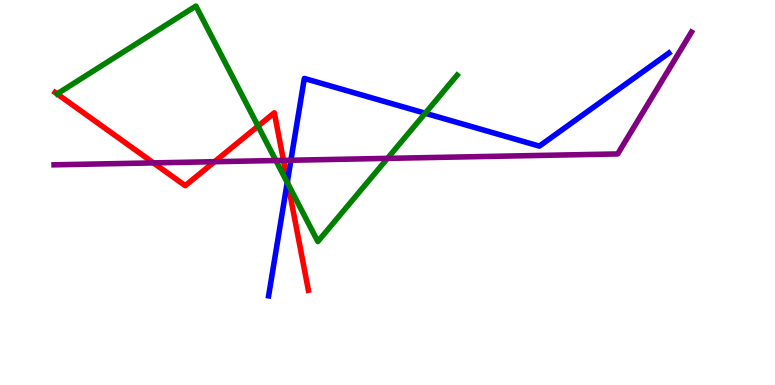[{'lines': ['blue', 'red'], 'intersections': [{'x': 3.71, 'y': 5.29}]}, {'lines': ['green', 'red'], 'intersections': [{'x': 3.33, 'y': 6.72}, {'x': 3.72, 'y': 5.22}]}, {'lines': ['purple', 'red'], 'intersections': [{'x': 1.98, 'y': 5.77}, {'x': 2.77, 'y': 5.8}, {'x': 3.66, 'y': 5.83}]}, {'lines': ['blue', 'green'], 'intersections': [{'x': 3.71, 'y': 5.26}, {'x': 5.49, 'y': 7.06}]}, {'lines': ['blue', 'purple'], 'intersections': [{'x': 3.75, 'y': 5.84}]}, {'lines': ['green', 'purple'], 'intersections': [{'x': 3.56, 'y': 5.83}, {'x': 5.0, 'y': 5.89}]}]